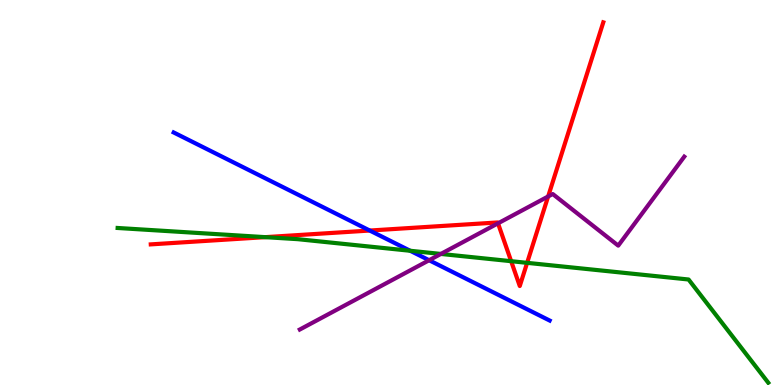[{'lines': ['blue', 'red'], 'intersections': [{'x': 4.77, 'y': 4.01}]}, {'lines': ['green', 'red'], 'intersections': [{'x': 3.42, 'y': 3.84}, {'x': 6.6, 'y': 3.22}, {'x': 6.8, 'y': 3.17}]}, {'lines': ['purple', 'red'], 'intersections': [{'x': 6.43, 'y': 4.2}, {'x': 7.07, 'y': 4.9}]}, {'lines': ['blue', 'green'], 'intersections': [{'x': 5.29, 'y': 3.49}]}, {'lines': ['blue', 'purple'], 'intersections': [{'x': 5.54, 'y': 3.24}]}, {'lines': ['green', 'purple'], 'intersections': [{'x': 5.69, 'y': 3.4}]}]